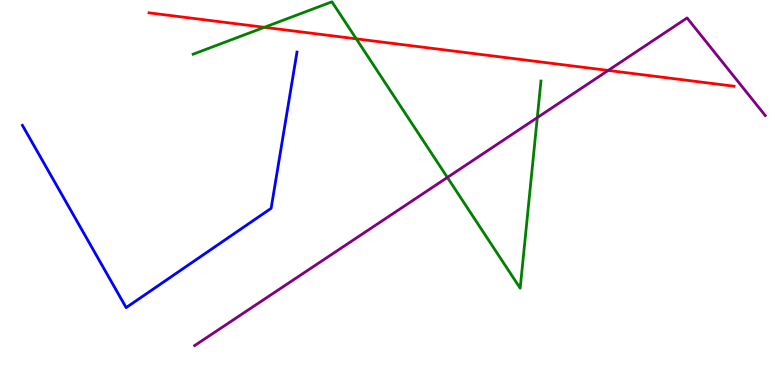[{'lines': ['blue', 'red'], 'intersections': []}, {'lines': ['green', 'red'], 'intersections': [{'x': 3.41, 'y': 9.29}, {'x': 4.6, 'y': 8.99}]}, {'lines': ['purple', 'red'], 'intersections': [{'x': 7.85, 'y': 8.17}]}, {'lines': ['blue', 'green'], 'intersections': []}, {'lines': ['blue', 'purple'], 'intersections': []}, {'lines': ['green', 'purple'], 'intersections': [{'x': 5.77, 'y': 5.39}, {'x': 6.93, 'y': 6.95}]}]